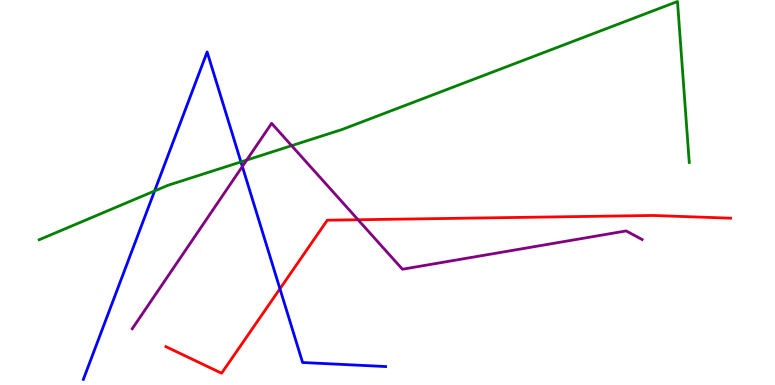[{'lines': ['blue', 'red'], 'intersections': [{'x': 3.61, 'y': 2.5}]}, {'lines': ['green', 'red'], 'intersections': []}, {'lines': ['purple', 'red'], 'intersections': [{'x': 4.62, 'y': 4.29}]}, {'lines': ['blue', 'green'], 'intersections': [{'x': 1.99, 'y': 5.04}, {'x': 3.11, 'y': 5.79}]}, {'lines': ['blue', 'purple'], 'intersections': [{'x': 3.13, 'y': 5.68}]}, {'lines': ['green', 'purple'], 'intersections': [{'x': 3.18, 'y': 5.84}, {'x': 3.76, 'y': 6.22}]}]